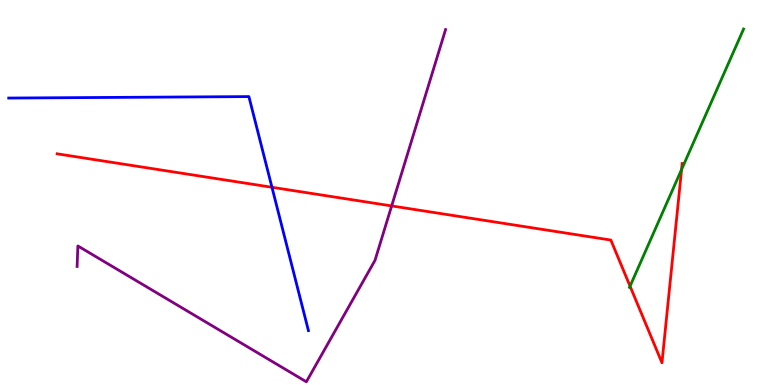[{'lines': ['blue', 'red'], 'intersections': [{'x': 3.51, 'y': 5.14}]}, {'lines': ['green', 'red'], 'intersections': [{'x': 8.13, 'y': 2.57}, {'x': 8.79, 'y': 5.6}]}, {'lines': ['purple', 'red'], 'intersections': [{'x': 5.05, 'y': 4.65}]}, {'lines': ['blue', 'green'], 'intersections': []}, {'lines': ['blue', 'purple'], 'intersections': []}, {'lines': ['green', 'purple'], 'intersections': []}]